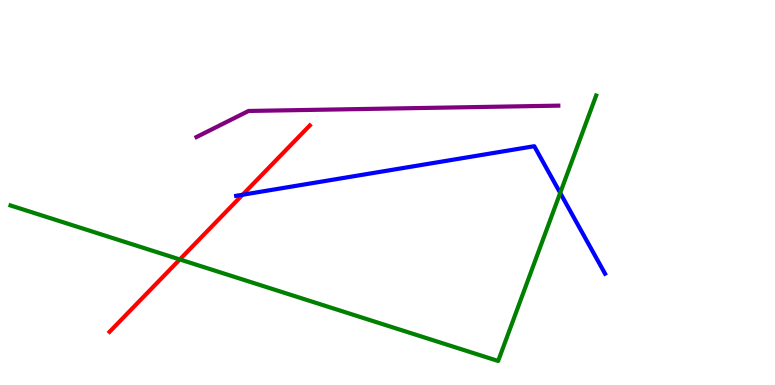[{'lines': ['blue', 'red'], 'intersections': [{'x': 3.13, 'y': 4.94}]}, {'lines': ['green', 'red'], 'intersections': [{'x': 2.32, 'y': 3.26}]}, {'lines': ['purple', 'red'], 'intersections': []}, {'lines': ['blue', 'green'], 'intersections': [{'x': 7.23, 'y': 4.99}]}, {'lines': ['blue', 'purple'], 'intersections': []}, {'lines': ['green', 'purple'], 'intersections': []}]